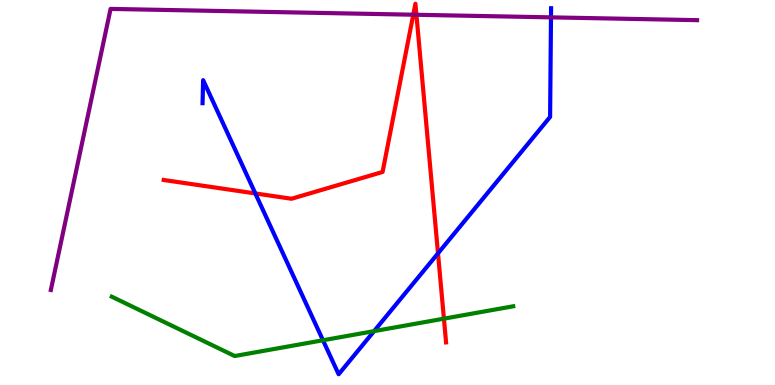[{'lines': ['blue', 'red'], 'intersections': [{'x': 3.29, 'y': 4.98}, {'x': 5.65, 'y': 3.42}]}, {'lines': ['green', 'red'], 'intersections': [{'x': 5.73, 'y': 1.72}]}, {'lines': ['purple', 'red'], 'intersections': [{'x': 5.33, 'y': 9.62}, {'x': 5.37, 'y': 9.62}]}, {'lines': ['blue', 'green'], 'intersections': [{'x': 4.17, 'y': 1.16}, {'x': 4.83, 'y': 1.4}]}, {'lines': ['blue', 'purple'], 'intersections': [{'x': 7.11, 'y': 9.55}]}, {'lines': ['green', 'purple'], 'intersections': []}]